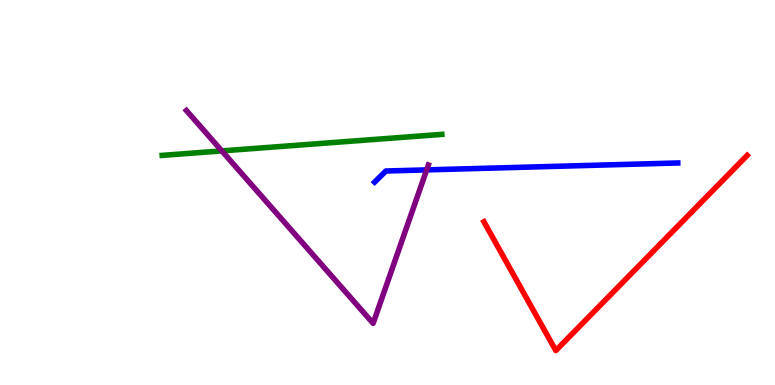[{'lines': ['blue', 'red'], 'intersections': []}, {'lines': ['green', 'red'], 'intersections': []}, {'lines': ['purple', 'red'], 'intersections': []}, {'lines': ['blue', 'green'], 'intersections': []}, {'lines': ['blue', 'purple'], 'intersections': [{'x': 5.51, 'y': 5.59}]}, {'lines': ['green', 'purple'], 'intersections': [{'x': 2.86, 'y': 6.08}]}]